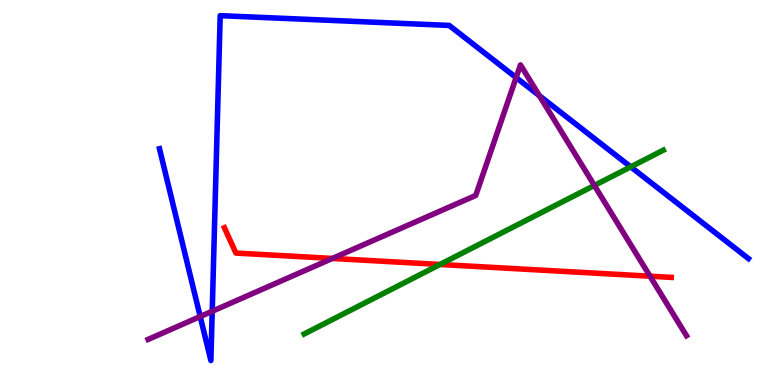[{'lines': ['blue', 'red'], 'intersections': []}, {'lines': ['green', 'red'], 'intersections': [{'x': 5.68, 'y': 3.13}]}, {'lines': ['purple', 'red'], 'intersections': [{'x': 4.29, 'y': 3.29}, {'x': 8.39, 'y': 2.83}]}, {'lines': ['blue', 'green'], 'intersections': [{'x': 8.14, 'y': 5.67}]}, {'lines': ['blue', 'purple'], 'intersections': [{'x': 2.58, 'y': 1.78}, {'x': 2.74, 'y': 1.92}, {'x': 6.66, 'y': 7.98}, {'x': 6.96, 'y': 7.52}]}, {'lines': ['green', 'purple'], 'intersections': [{'x': 7.67, 'y': 5.18}]}]